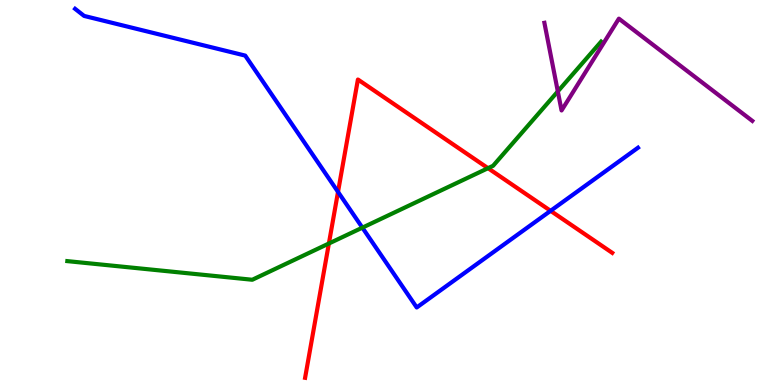[{'lines': ['blue', 'red'], 'intersections': [{'x': 4.36, 'y': 5.02}, {'x': 7.1, 'y': 4.52}]}, {'lines': ['green', 'red'], 'intersections': [{'x': 4.24, 'y': 3.68}, {'x': 6.3, 'y': 5.63}]}, {'lines': ['purple', 'red'], 'intersections': []}, {'lines': ['blue', 'green'], 'intersections': [{'x': 4.68, 'y': 4.09}]}, {'lines': ['blue', 'purple'], 'intersections': []}, {'lines': ['green', 'purple'], 'intersections': [{'x': 7.2, 'y': 7.63}]}]